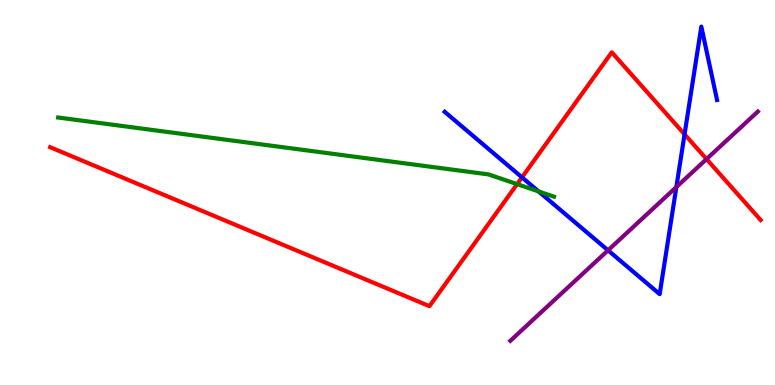[{'lines': ['blue', 'red'], 'intersections': [{'x': 6.74, 'y': 5.39}, {'x': 8.83, 'y': 6.51}]}, {'lines': ['green', 'red'], 'intersections': [{'x': 6.67, 'y': 5.22}]}, {'lines': ['purple', 'red'], 'intersections': [{'x': 9.12, 'y': 5.87}]}, {'lines': ['blue', 'green'], 'intersections': [{'x': 6.95, 'y': 5.03}]}, {'lines': ['blue', 'purple'], 'intersections': [{'x': 7.85, 'y': 3.5}, {'x': 8.73, 'y': 5.14}]}, {'lines': ['green', 'purple'], 'intersections': []}]